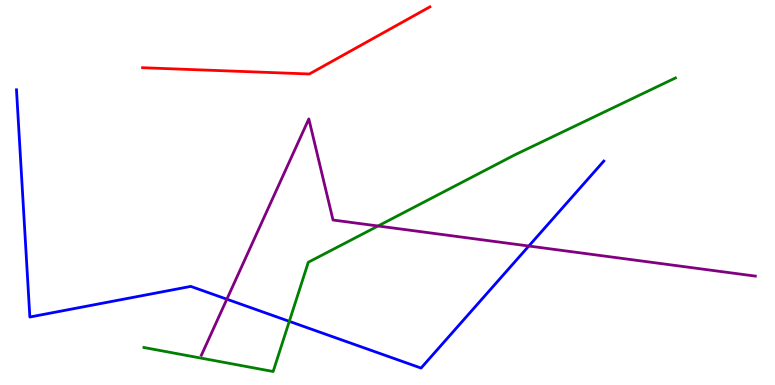[{'lines': ['blue', 'red'], 'intersections': []}, {'lines': ['green', 'red'], 'intersections': []}, {'lines': ['purple', 'red'], 'intersections': []}, {'lines': ['blue', 'green'], 'intersections': [{'x': 3.73, 'y': 1.65}]}, {'lines': ['blue', 'purple'], 'intersections': [{'x': 2.93, 'y': 2.23}, {'x': 6.82, 'y': 3.61}]}, {'lines': ['green', 'purple'], 'intersections': [{'x': 4.88, 'y': 4.13}]}]